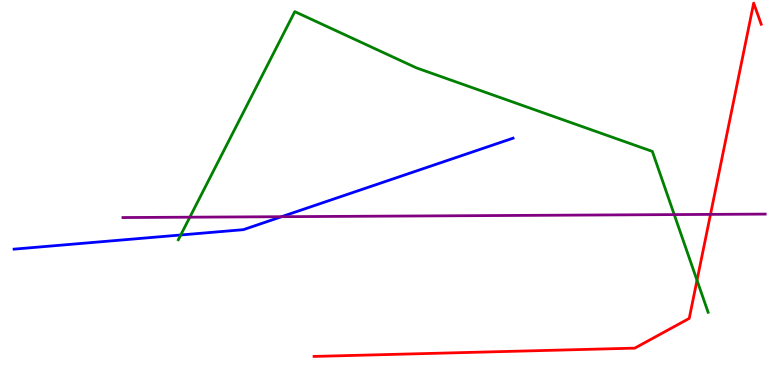[{'lines': ['blue', 'red'], 'intersections': []}, {'lines': ['green', 'red'], 'intersections': [{'x': 8.99, 'y': 2.72}]}, {'lines': ['purple', 'red'], 'intersections': [{'x': 9.17, 'y': 4.43}]}, {'lines': ['blue', 'green'], 'intersections': [{'x': 2.33, 'y': 3.9}]}, {'lines': ['blue', 'purple'], 'intersections': [{'x': 3.63, 'y': 4.37}]}, {'lines': ['green', 'purple'], 'intersections': [{'x': 2.45, 'y': 4.36}, {'x': 8.7, 'y': 4.43}]}]